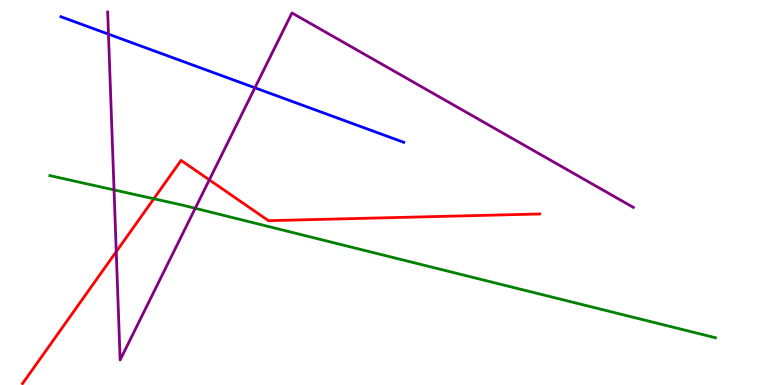[{'lines': ['blue', 'red'], 'intersections': []}, {'lines': ['green', 'red'], 'intersections': [{'x': 1.98, 'y': 4.84}]}, {'lines': ['purple', 'red'], 'intersections': [{'x': 1.5, 'y': 3.46}, {'x': 2.7, 'y': 5.33}]}, {'lines': ['blue', 'green'], 'intersections': []}, {'lines': ['blue', 'purple'], 'intersections': [{'x': 1.4, 'y': 9.11}, {'x': 3.29, 'y': 7.72}]}, {'lines': ['green', 'purple'], 'intersections': [{'x': 1.47, 'y': 5.07}, {'x': 2.52, 'y': 4.59}]}]